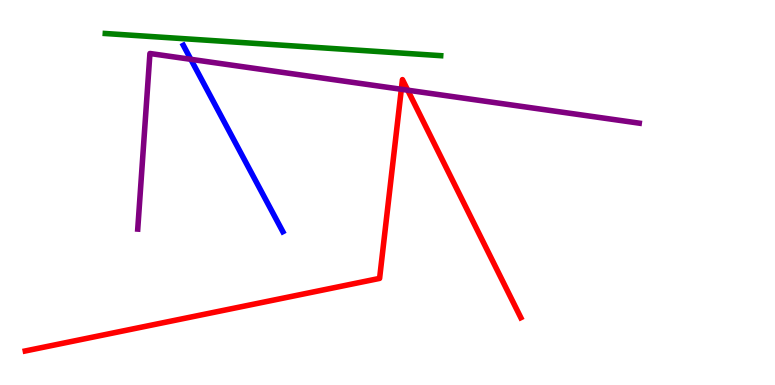[{'lines': ['blue', 'red'], 'intersections': []}, {'lines': ['green', 'red'], 'intersections': []}, {'lines': ['purple', 'red'], 'intersections': [{'x': 5.18, 'y': 7.68}, {'x': 5.26, 'y': 7.66}]}, {'lines': ['blue', 'green'], 'intersections': []}, {'lines': ['blue', 'purple'], 'intersections': [{'x': 2.46, 'y': 8.46}]}, {'lines': ['green', 'purple'], 'intersections': []}]